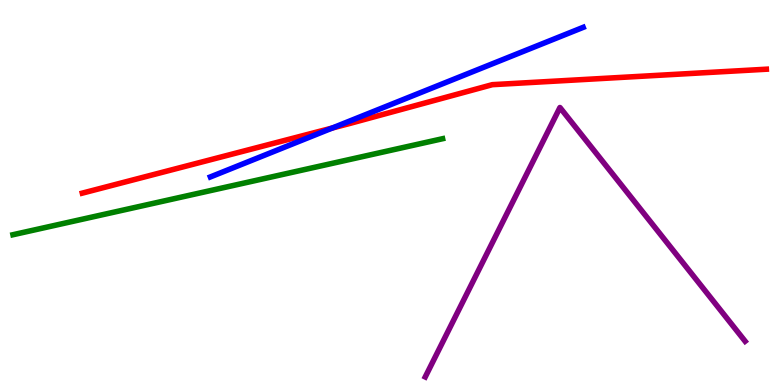[{'lines': ['blue', 'red'], 'intersections': [{'x': 4.29, 'y': 6.67}]}, {'lines': ['green', 'red'], 'intersections': []}, {'lines': ['purple', 'red'], 'intersections': []}, {'lines': ['blue', 'green'], 'intersections': []}, {'lines': ['blue', 'purple'], 'intersections': []}, {'lines': ['green', 'purple'], 'intersections': []}]